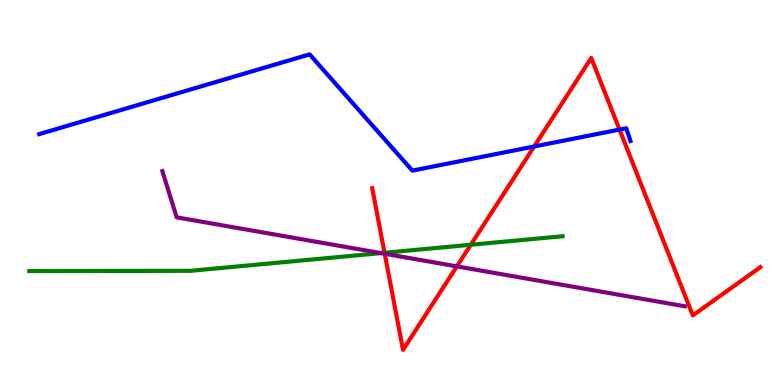[{'lines': ['blue', 'red'], 'intersections': [{'x': 6.89, 'y': 6.2}, {'x': 7.99, 'y': 6.63}]}, {'lines': ['green', 'red'], 'intersections': [{'x': 4.96, 'y': 3.43}, {'x': 6.07, 'y': 3.64}]}, {'lines': ['purple', 'red'], 'intersections': [{'x': 4.96, 'y': 3.41}, {'x': 5.89, 'y': 3.08}]}, {'lines': ['blue', 'green'], 'intersections': []}, {'lines': ['blue', 'purple'], 'intersections': []}, {'lines': ['green', 'purple'], 'intersections': [{'x': 4.92, 'y': 3.43}]}]